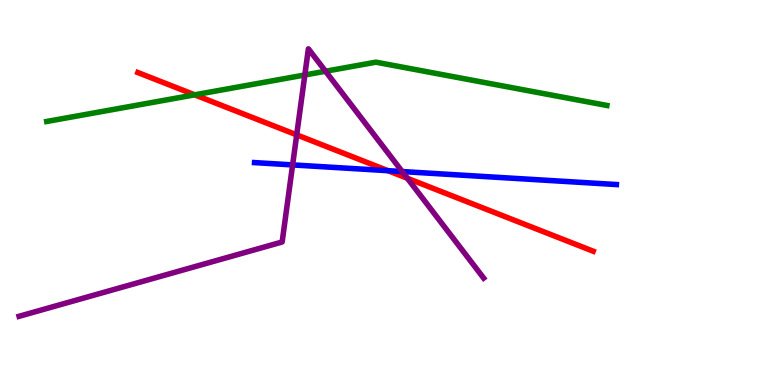[{'lines': ['blue', 'red'], 'intersections': [{'x': 5.01, 'y': 5.57}]}, {'lines': ['green', 'red'], 'intersections': [{'x': 2.51, 'y': 7.54}]}, {'lines': ['purple', 'red'], 'intersections': [{'x': 3.83, 'y': 6.5}, {'x': 5.26, 'y': 5.37}]}, {'lines': ['blue', 'green'], 'intersections': []}, {'lines': ['blue', 'purple'], 'intersections': [{'x': 3.78, 'y': 5.72}, {'x': 5.19, 'y': 5.54}]}, {'lines': ['green', 'purple'], 'intersections': [{'x': 3.93, 'y': 8.05}, {'x': 4.2, 'y': 8.15}]}]